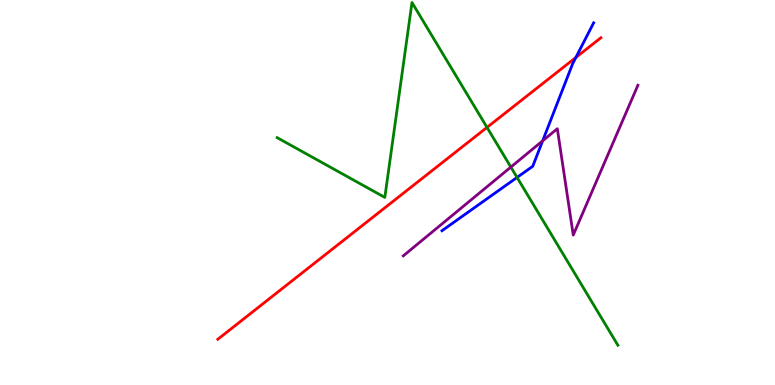[{'lines': ['blue', 'red'], 'intersections': [{'x': 7.43, 'y': 8.51}]}, {'lines': ['green', 'red'], 'intersections': [{'x': 6.28, 'y': 6.69}]}, {'lines': ['purple', 'red'], 'intersections': []}, {'lines': ['blue', 'green'], 'intersections': [{'x': 6.67, 'y': 5.39}]}, {'lines': ['blue', 'purple'], 'intersections': [{'x': 7.0, 'y': 6.34}]}, {'lines': ['green', 'purple'], 'intersections': [{'x': 6.59, 'y': 5.66}]}]